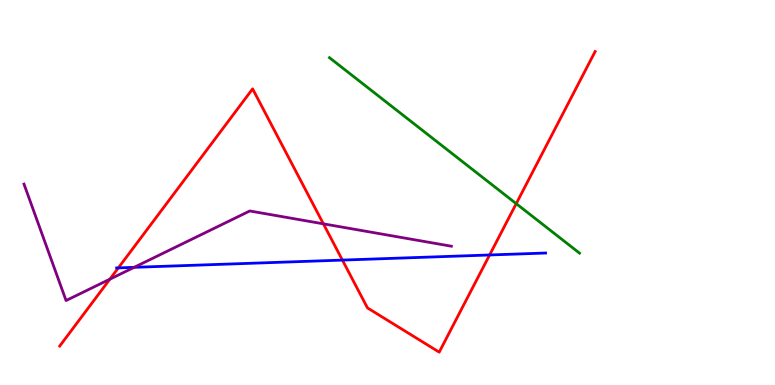[{'lines': ['blue', 'red'], 'intersections': [{'x': 1.53, 'y': 3.04}, {'x': 4.42, 'y': 3.24}, {'x': 6.32, 'y': 3.38}]}, {'lines': ['green', 'red'], 'intersections': [{'x': 6.66, 'y': 4.71}]}, {'lines': ['purple', 'red'], 'intersections': [{'x': 1.42, 'y': 2.75}, {'x': 4.17, 'y': 4.19}]}, {'lines': ['blue', 'green'], 'intersections': []}, {'lines': ['blue', 'purple'], 'intersections': [{'x': 1.73, 'y': 3.06}]}, {'lines': ['green', 'purple'], 'intersections': []}]